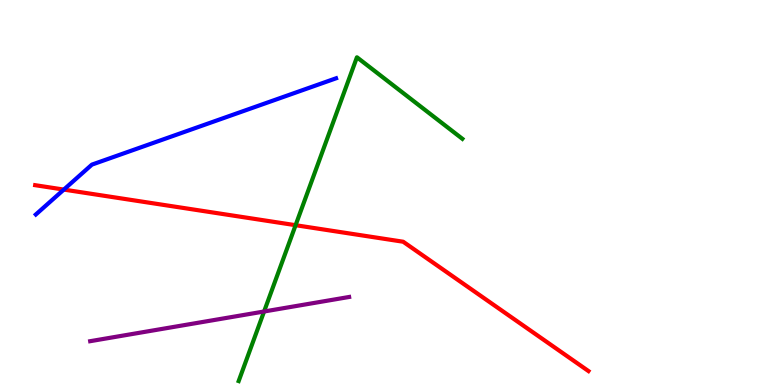[{'lines': ['blue', 'red'], 'intersections': [{'x': 0.824, 'y': 5.08}]}, {'lines': ['green', 'red'], 'intersections': [{'x': 3.81, 'y': 4.15}]}, {'lines': ['purple', 'red'], 'intersections': []}, {'lines': ['blue', 'green'], 'intersections': []}, {'lines': ['blue', 'purple'], 'intersections': []}, {'lines': ['green', 'purple'], 'intersections': [{'x': 3.41, 'y': 1.91}]}]